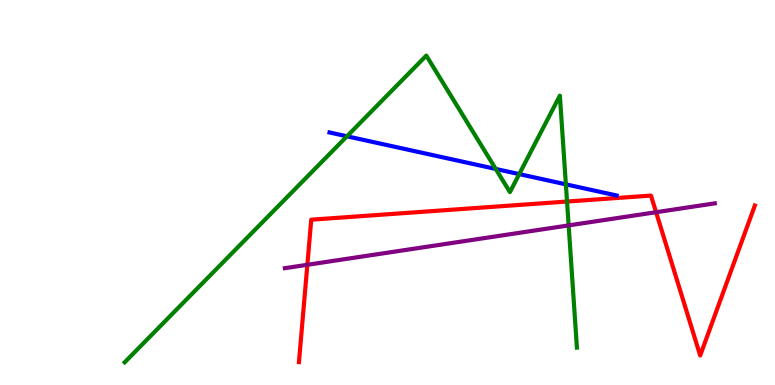[{'lines': ['blue', 'red'], 'intersections': []}, {'lines': ['green', 'red'], 'intersections': [{'x': 7.32, 'y': 4.77}]}, {'lines': ['purple', 'red'], 'intersections': [{'x': 3.97, 'y': 3.12}, {'x': 8.47, 'y': 4.49}]}, {'lines': ['blue', 'green'], 'intersections': [{'x': 4.48, 'y': 6.46}, {'x': 6.4, 'y': 5.61}, {'x': 6.7, 'y': 5.48}, {'x': 7.3, 'y': 5.21}]}, {'lines': ['blue', 'purple'], 'intersections': []}, {'lines': ['green', 'purple'], 'intersections': [{'x': 7.34, 'y': 4.15}]}]